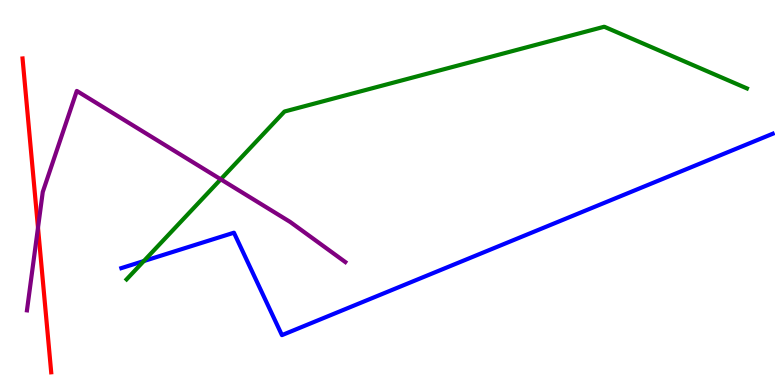[{'lines': ['blue', 'red'], 'intersections': []}, {'lines': ['green', 'red'], 'intersections': []}, {'lines': ['purple', 'red'], 'intersections': [{'x': 0.49, 'y': 4.09}]}, {'lines': ['blue', 'green'], 'intersections': [{'x': 1.86, 'y': 3.22}]}, {'lines': ['blue', 'purple'], 'intersections': []}, {'lines': ['green', 'purple'], 'intersections': [{'x': 2.85, 'y': 5.34}]}]